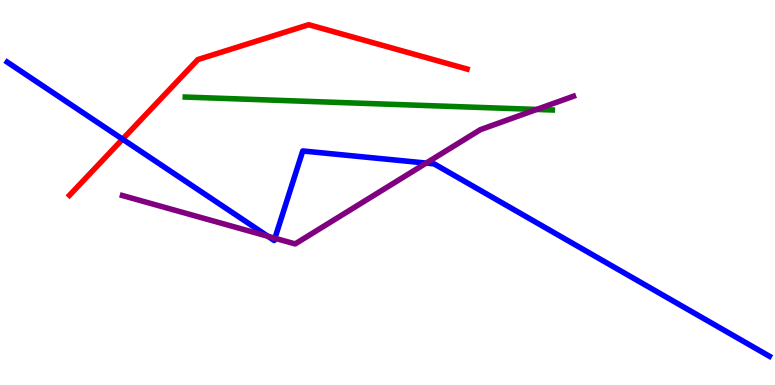[{'lines': ['blue', 'red'], 'intersections': [{'x': 1.58, 'y': 6.39}]}, {'lines': ['green', 'red'], 'intersections': []}, {'lines': ['purple', 'red'], 'intersections': []}, {'lines': ['blue', 'green'], 'intersections': []}, {'lines': ['blue', 'purple'], 'intersections': [{'x': 3.46, 'y': 3.86}, {'x': 3.55, 'y': 3.81}, {'x': 5.5, 'y': 5.76}]}, {'lines': ['green', 'purple'], 'intersections': [{'x': 6.92, 'y': 7.16}]}]